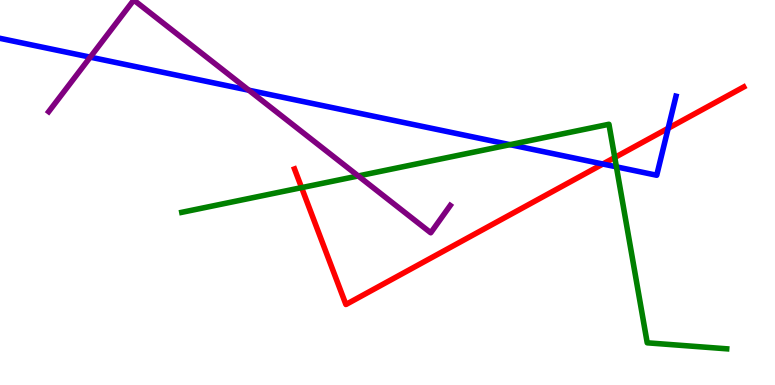[{'lines': ['blue', 'red'], 'intersections': [{'x': 7.78, 'y': 5.74}, {'x': 8.62, 'y': 6.67}]}, {'lines': ['green', 'red'], 'intersections': [{'x': 3.89, 'y': 5.13}, {'x': 7.93, 'y': 5.91}]}, {'lines': ['purple', 'red'], 'intersections': []}, {'lines': ['blue', 'green'], 'intersections': [{'x': 6.58, 'y': 6.24}, {'x': 7.95, 'y': 5.67}]}, {'lines': ['blue', 'purple'], 'intersections': [{'x': 1.16, 'y': 8.52}, {'x': 3.21, 'y': 7.66}]}, {'lines': ['green', 'purple'], 'intersections': [{'x': 4.62, 'y': 5.43}]}]